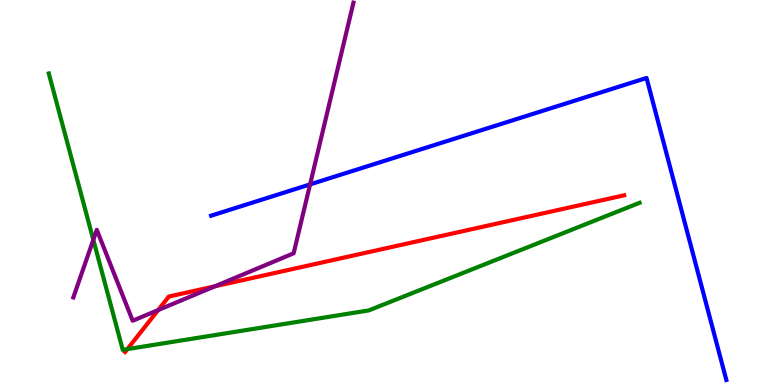[{'lines': ['blue', 'red'], 'intersections': []}, {'lines': ['green', 'red'], 'intersections': [{'x': 1.64, 'y': 0.932}]}, {'lines': ['purple', 'red'], 'intersections': [{'x': 2.04, 'y': 1.95}, {'x': 2.77, 'y': 2.56}]}, {'lines': ['blue', 'green'], 'intersections': []}, {'lines': ['blue', 'purple'], 'intersections': [{'x': 4.0, 'y': 5.21}]}, {'lines': ['green', 'purple'], 'intersections': [{'x': 1.2, 'y': 3.77}]}]